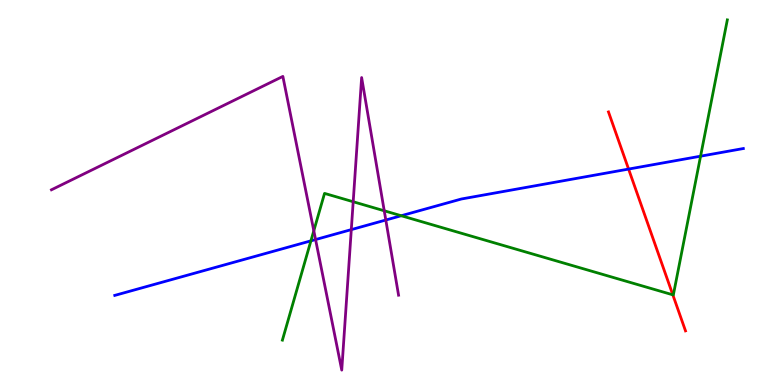[{'lines': ['blue', 'red'], 'intersections': [{'x': 8.11, 'y': 5.61}]}, {'lines': ['green', 'red'], 'intersections': [{'x': 8.68, 'y': 2.34}]}, {'lines': ['purple', 'red'], 'intersections': []}, {'lines': ['blue', 'green'], 'intersections': [{'x': 4.01, 'y': 3.74}, {'x': 5.18, 'y': 4.4}, {'x': 9.04, 'y': 5.94}]}, {'lines': ['blue', 'purple'], 'intersections': [{'x': 4.07, 'y': 3.78}, {'x': 4.53, 'y': 4.04}, {'x': 4.98, 'y': 4.29}]}, {'lines': ['green', 'purple'], 'intersections': [{'x': 4.05, 'y': 4.01}, {'x': 4.56, 'y': 4.76}, {'x': 4.96, 'y': 4.53}]}]